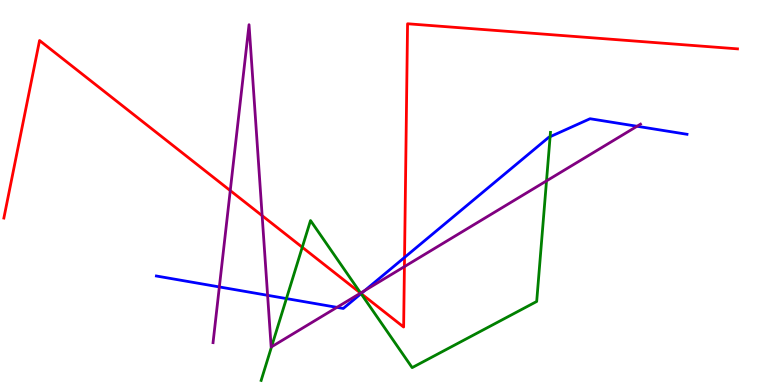[{'lines': ['blue', 'red'], 'intersections': [{'x': 4.66, 'y': 2.37}, {'x': 5.22, 'y': 3.31}]}, {'lines': ['green', 'red'], 'intersections': [{'x': 3.9, 'y': 3.58}, {'x': 4.66, 'y': 2.38}]}, {'lines': ['purple', 'red'], 'intersections': [{'x': 2.97, 'y': 5.05}, {'x': 3.38, 'y': 4.4}, {'x': 4.65, 'y': 2.39}, {'x': 5.22, 'y': 3.07}]}, {'lines': ['blue', 'green'], 'intersections': [{'x': 3.7, 'y': 2.24}, {'x': 4.66, 'y': 2.37}, {'x': 7.1, 'y': 6.45}]}, {'lines': ['blue', 'purple'], 'intersections': [{'x': 2.83, 'y': 2.55}, {'x': 3.45, 'y': 2.33}, {'x': 4.35, 'y': 2.02}, {'x': 4.71, 'y': 2.45}, {'x': 8.22, 'y': 6.72}]}, {'lines': ['green', 'purple'], 'intersections': [{'x': 3.5, 'y': 0.992}, {'x': 4.65, 'y': 2.39}, {'x': 7.05, 'y': 5.3}]}]